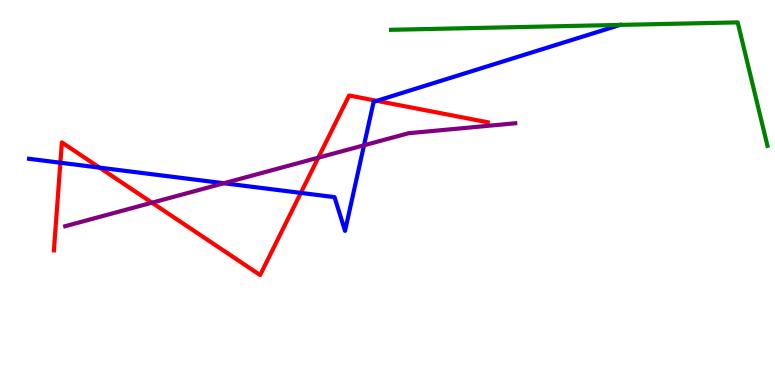[{'lines': ['blue', 'red'], 'intersections': [{'x': 0.779, 'y': 5.77}, {'x': 1.28, 'y': 5.65}, {'x': 3.88, 'y': 4.99}, {'x': 4.86, 'y': 7.38}]}, {'lines': ['green', 'red'], 'intersections': []}, {'lines': ['purple', 'red'], 'intersections': [{'x': 1.96, 'y': 4.74}, {'x': 4.11, 'y': 5.9}]}, {'lines': ['blue', 'green'], 'intersections': []}, {'lines': ['blue', 'purple'], 'intersections': [{'x': 2.89, 'y': 5.24}, {'x': 4.7, 'y': 6.23}]}, {'lines': ['green', 'purple'], 'intersections': []}]